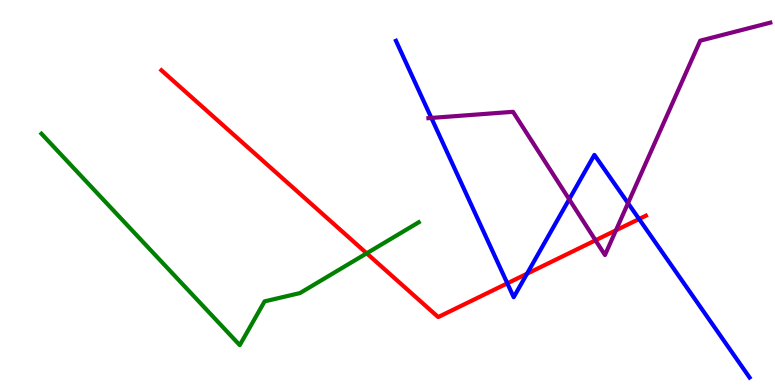[{'lines': ['blue', 'red'], 'intersections': [{'x': 6.55, 'y': 2.64}, {'x': 6.8, 'y': 2.89}, {'x': 8.25, 'y': 4.31}]}, {'lines': ['green', 'red'], 'intersections': [{'x': 4.73, 'y': 3.42}]}, {'lines': ['purple', 'red'], 'intersections': [{'x': 7.68, 'y': 3.76}, {'x': 7.95, 'y': 4.02}]}, {'lines': ['blue', 'green'], 'intersections': []}, {'lines': ['blue', 'purple'], 'intersections': [{'x': 5.57, 'y': 6.94}, {'x': 7.34, 'y': 4.82}, {'x': 8.1, 'y': 4.72}]}, {'lines': ['green', 'purple'], 'intersections': []}]